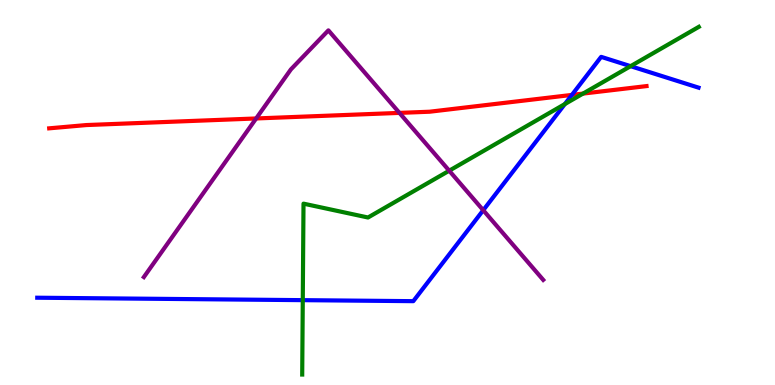[{'lines': ['blue', 'red'], 'intersections': [{'x': 7.38, 'y': 7.53}]}, {'lines': ['green', 'red'], 'intersections': [{'x': 7.52, 'y': 7.57}]}, {'lines': ['purple', 'red'], 'intersections': [{'x': 3.31, 'y': 6.92}, {'x': 5.15, 'y': 7.07}]}, {'lines': ['blue', 'green'], 'intersections': [{'x': 3.91, 'y': 2.2}, {'x': 7.29, 'y': 7.3}, {'x': 8.14, 'y': 8.28}]}, {'lines': ['blue', 'purple'], 'intersections': [{'x': 6.24, 'y': 4.54}]}, {'lines': ['green', 'purple'], 'intersections': [{'x': 5.8, 'y': 5.57}]}]